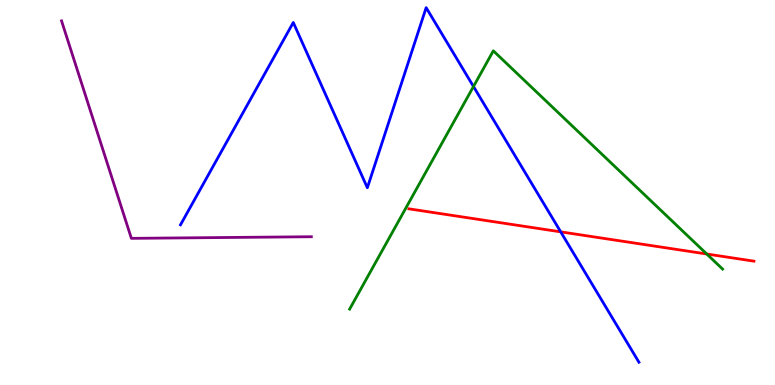[{'lines': ['blue', 'red'], 'intersections': [{'x': 7.23, 'y': 3.98}]}, {'lines': ['green', 'red'], 'intersections': [{'x': 9.12, 'y': 3.4}]}, {'lines': ['purple', 'red'], 'intersections': []}, {'lines': ['blue', 'green'], 'intersections': [{'x': 6.11, 'y': 7.75}]}, {'lines': ['blue', 'purple'], 'intersections': []}, {'lines': ['green', 'purple'], 'intersections': []}]